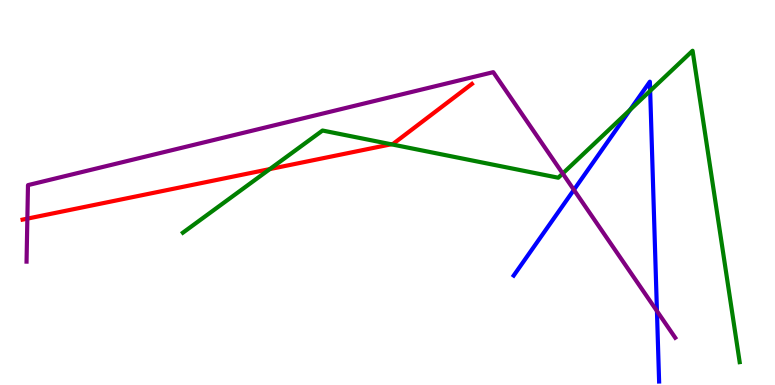[{'lines': ['blue', 'red'], 'intersections': []}, {'lines': ['green', 'red'], 'intersections': [{'x': 3.48, 'y': 5.61}, {'x': 5.05, 'y': 6.25}]}, {'lines': ['purple', 'red'], 'intersections': [{'x': 0.353, 'y': 4.32}]}, {'lines': ['blue', 'green'], 'intersections': [{'x': 8.13, 'y': 7.15}, {'x': 8.39, 'y': 7.64}]}, {'lines': ['blue', 'purple'], 'intersections': [{'x': 7.41, 'y': 5.07}, {'x': 8.48, 'y': 1.92}]}, {'lines': ['green', 'purple'], 'intersections': [{'x': 7.26, 'y': 5.49}]}]